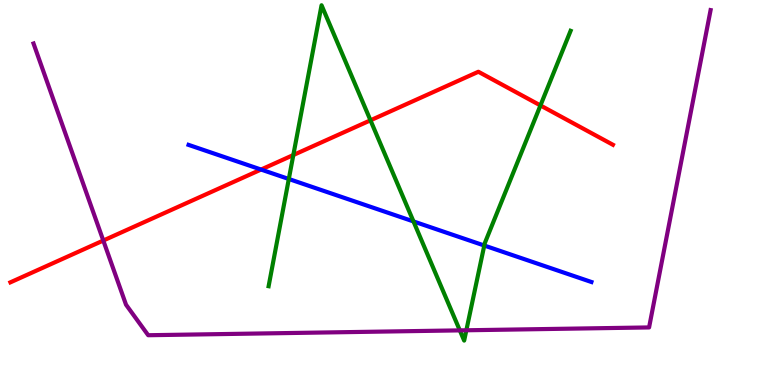[{'lines': ['blue', 'red'], 'intersections': [{'x': 3.37, 'y': 5.6}]}, {'lines': ['green', 'red'], 'intersections': [{'x': 3.78, 'y': 5.97}, {'x': 4.78, 'y': 6.88}, {'x': 6.97, 'y': 7.26}]}, {'lines': ['purple', 'red'], 'intersections': [{'x': 1.33, 'y': 3.75}]}, {'lines': ['blue', 'green'], 'intersections': [{'x': 3.73, 'y': 5.35}, {'x': 5.34, 'y': 4.25}, {'x': 6.25, 'y': 3.62}]}, {'lines': ['blue', 'purple'], 'intersections': []}, {'lines': ['green', 'purple'], 'intersections': [{'x': 5.93, 'y': 1.42}, {'x': 6.02, 'y': 1.42}]}]